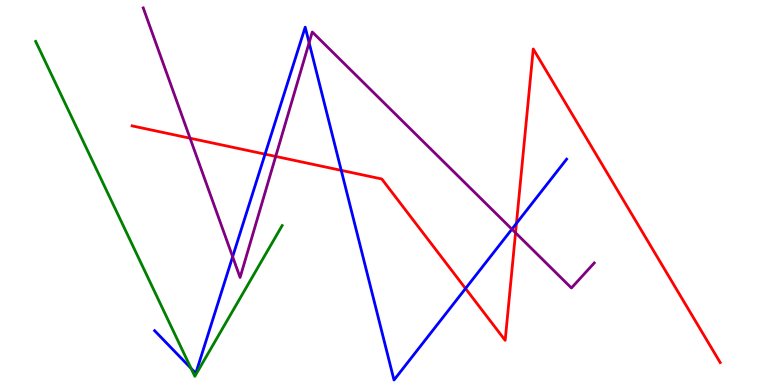[{'lines': ['blue', 'red'], 'intersections': [{'x': 3.42, 'y': 6.0}, {'x': 4.4, 'y': 5.58}, {'x': 6.01, 'y': 2.51}, {'x': 6.66, 'y': 4.2}]}, {'lines': ['green', 'red'], 'intersections': []}, {'lines': ['purple', 'red'], 'intersections': [{'x': 2.45, 'y': 6.41}, {'x': 3.56, 'y': 5.94}, {'x': 6.65, 'y': 3.95}]}, {'lines': ['blue', 'green'], 'intersections': [{'x': 2.47, 'y': 0.433}]}, {'lines': ['blue', 'purple'], 'intersections': [{'x': 3.0, 'y': 3.33}, {'x': 3.99, 'y': 8.89}, {'x': 6.61, 'y': 4.05}]}, {'lines': ['green', 'purple'], 'intersections': []}]